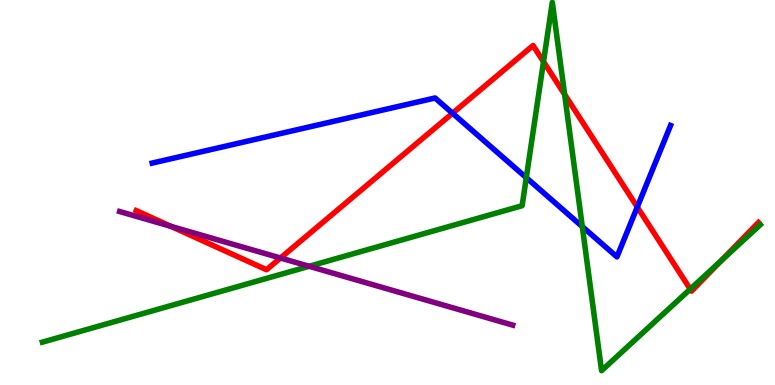[{'lines': ['blue', 'red'], 'intersections': [{'x': 5.84, 'y': 7.06}, {'x': 8.22, 'y': 4.62}]}, {'lines': ['green', 'red'], 'intersections': [{'x': 7.01, 'y': 8.4}, {'x': 7.29, 'y': 7.55}, {'x': 8.91, 'y': 2.49}, {'x': 9.31, 'y': 3.23}]}, {'lines': ['purple', 'red'], 'intersections': [{'x': 2.2, 'y': 4.12}, {'x': 3.62, 'y': 3.3}]}, {'lines': ['blue', 'green'], 'intersections': [{'x': 6.79, 'y': 5.39}, {'x': 7.51, 'y': 4.11}]}, {'lines': ['blue', 'purple'], 'intersections': []}, {'lines': ['green', 'purple'], 'intersections': [{'x': 3.99, 'y': 3.08}]}]